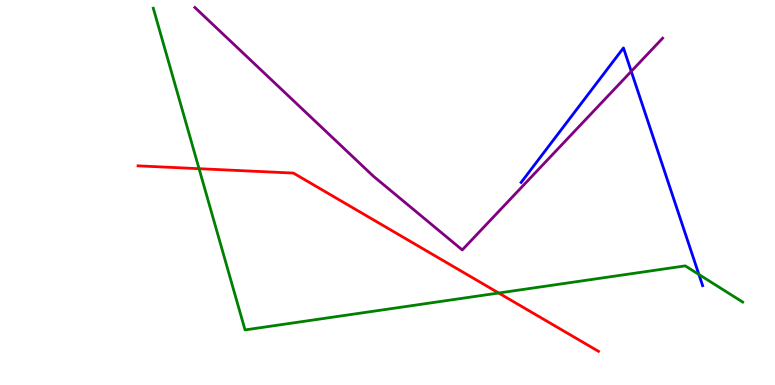[{'lines': ['blue', 'red'], 'intersections': []}, {'lines': ['green', 'red'], 'intersections': [{'x': 2.57, 'y': 5.62}, {'x': 6.43, 'y': 2.39}]}, {'lines': ['purple', 'red'], 'intersections': []}, {'lines': ['blue', 'green'], 'intersections': [{'x': 9.02, 'y': 2.87}]}, {'lines': ['blue', 'purple'], 'intersections': [{'x': 8.15, 'y': 8.15}]}, {'lines': ['green', 'purple'], 'intersections': []}]